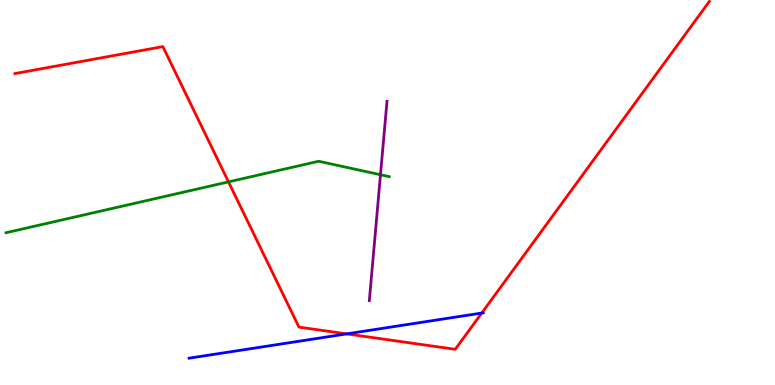[{'lines': ['blue', 'red'], 'intersections': [{'x': 4.47, 'y': 1.33}, {'x': 6.22, 'y': 1.87}]}, {'lines': ['green', 'red'], 'intersections': [{'x': 2.95, 'y': 5.28}]}, {'lines': ['purple', 'red'], 'intersections': []}, {'lines': ['blue', 'green'], 'intersections': []}, {'lines': ['blue', 'purple'], 'intersections': []}, {'lines': ['green', 'purple'], 'intersections': [{'x': 4.91, 'y': 5.46}]}]